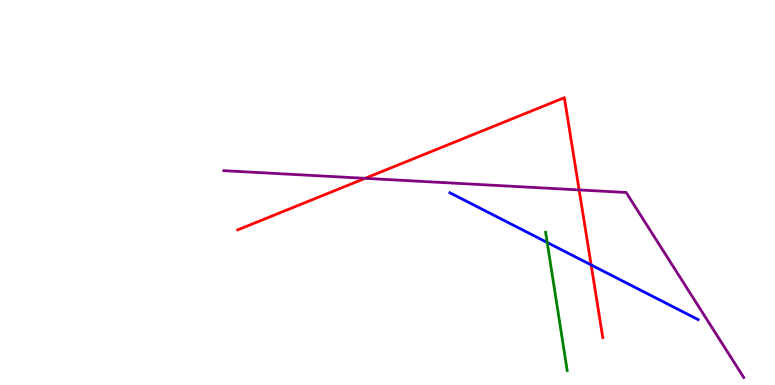[{'lines': ['blue', 'red'], 'intersections': [{'x': 7.63, 'y': 3.12}]}, {'lines': ['green', 'red'], 'intersections': []}, {'lines': ['purple', 'red'], 'intersections': [{'x': 4.71, 'y': 5.37}, {'x': 7.47, 'y': 5.07}]}, {'lines': ['blue', 'green'], 'intersections': [{'x': 7.06, 'y': 3.7}]}, {'lines': ['blue', 'purple'], 'intersections': []}, {'lines': ['green', 'purple'], 'intersections': []}]